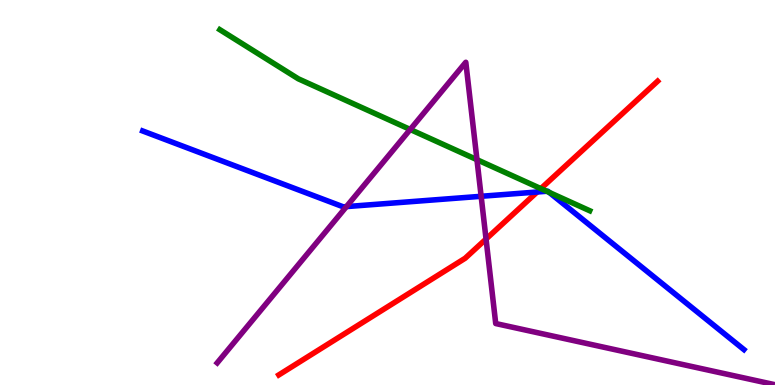[{'lines': ['blue', 'red'], 'intersections': [{'x': 6.93, 'y': 5.01}]}, {'lines': ['green', 'red'], 'intersections': [{'x': 6.98, 'y': 5.1}]}, {'lines': ['purple', 'red'], 'intersections': [{'x': 6.27, 'y': 3.79}]}, {'lines': ['blue', 'green'], 'intersections': [{'x': 7.05, 'y': 5.03}, {'x': 7.09, 'y': 5.0}]}, {'lines': ['blue', 'purple'], 'intersections': [{'x': 4.47, 'y': 4.63}, {'x': 6.21, 'y': 4.9}]}, {'lines': ['green', 'purple'], 'intersections': [{'x': 5.29, 'y': 6.64}, {'x': 6.15, 'y': 5.85}]}]